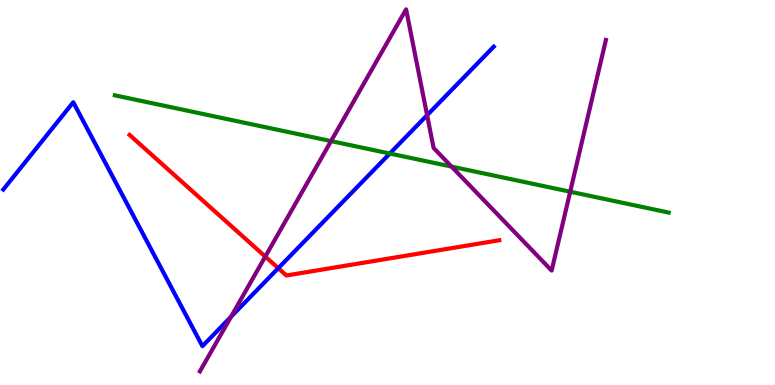[{'lines': ['blue', 'red'], 'intersections': [{'x': 3.59, 'y': 3.03}]}, {'lines': ['green', 'red'], 'intersections': []}, {'lines': ['purple', 'red'], 'intersections': [{'x': 3.42, 'y': 3.34}]}, {'lines': ['blue', 'green'], 'intersections': [{'x': 5.03, 'y': 6.01}]}, {'lines': ['blue', 'purple'], 'intersections': [{'x': 2.98, 'y': 1.77}, {'x': 5.51, 'y': 7.01}]}, {'lines': ['green', 'purple'], 'intersections': [{'x': 4.27, 'y': 6.34}, {'x': 5.83, 'y': 5.67}, {'x': 7.36, 'y': 5.02}]}]